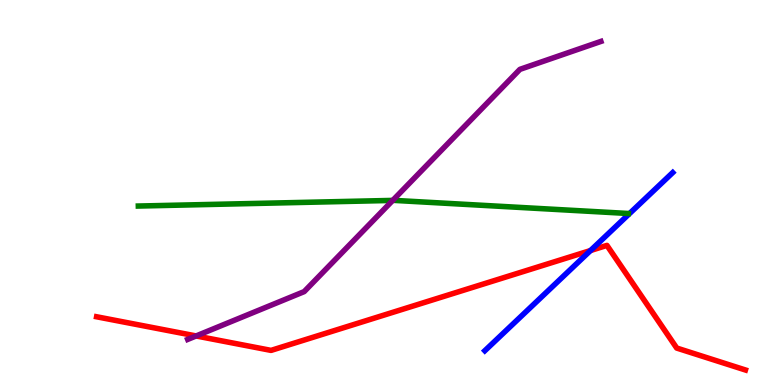[{'lines': ['blue', 'red'], 'intersections': [{'x': 7.62, 'y': 3.49}]}, {'lines': ['green', 'red'], 'intersections': []}, {'lines': ['purple', 'red'], 'intersections': [{'x': 2.53, 'y': 1.27}]}, {'lines': ['blue', 'green'], 'intersections': []}, {'lines': ['blue', 'purple'], 'intersections': []}, {'lines': ['green', 'purple'], 'intersections': [{'x': 5.07, 'y': 4.79}]}]